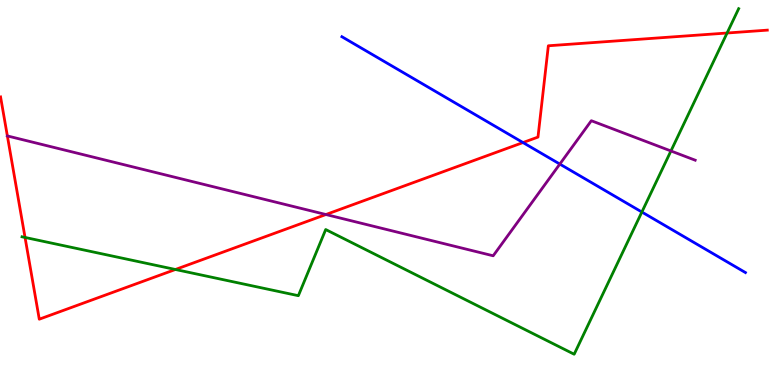[{'lines': ['blue', 'red'], 'intersections': [{'x': 6.75, 'y': 6.3}]}, {'lines': ['green', 'red'], 'intersections': [{'x': 0.323, 'y': 3.83}, {'x': 2.26, 'y': 3.0}, {'x': 9.38, 'y': 9.14}]}, {'lines': ['purple', 'red'], 'intersections': [{'x': 0.095, 'y': 6.47}, {'x': 4.21, 'y': 4.43}]}, {'lines': ['blue', 'green'], 'intersections': [{'x': 8.28, 'y': 4.49}]}, {'lines': ['blue', 'purple'], 'intersections': [{'x': 7.22, 'y': 5.74}]}, {'lines': ['green', 'purple'], 'intersections': [{'x': 8.66, 'y': 6.08}]}]